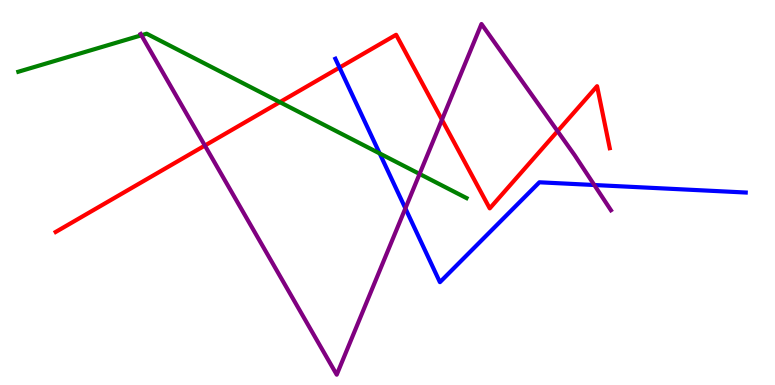[{'lines': ['blue', 'red'], 'intersections': [{'x': 4.38, 'y': 8.24}]}, {'lines': ['green', 'red'], 'intersections': [{'x': 3.61, 'y': 7.35}]}, {'lines': ['purple', 'red'], 'intersections': [{'x': 2.64, 'y': 6.22}, {'x': 5.7, 'y': 6.89}, {'x': 7.19, 'y': 6.59}]}, {'lines': ['blue', 'green'], 'intersections': [{'x': 4.9, 'y': 6.01}]}, {'lines': ['blue', 'purple'], 'intersections': [{'x': 5.23, 'y': 4.59}, {'x': 7.67, 'y': 5.19}]}, {'lines': ['green', 'purple'], 'intersections': [{'x': 1.82, 'y': 9.08}, {'x': 5.41, 'y': 5.48}]}]